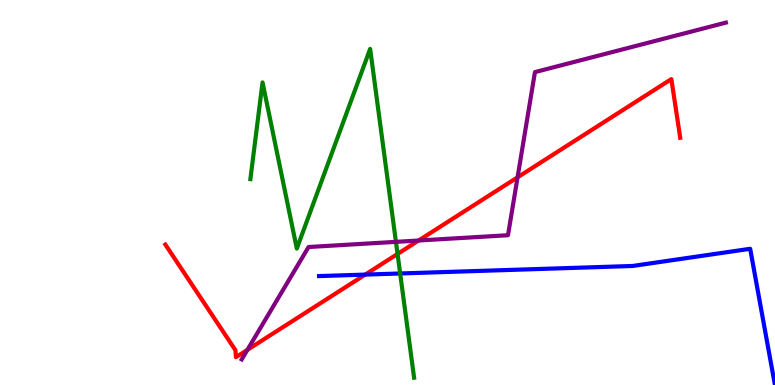[{'lines': ['blue', 'red'], 'intersections': [{'x': 4.71, 'y': 2.87}]}, {'lines': ['green', 'red'], 'intersections': [{'x': 5.13, 'y': 3.4}]}, {'lines': ['purple', 'red'], 'intersections': [{'x': 3.19, 'y': 0.914}, {'x': 5.4, 'y': 3.75}, {'x': 6.68, 'y': 5.39}]}, {'lines': ['blue', 'green'], 'intersections': [{'x': 5.16, 'y': 2.9}]}, {'lines': ['blue', 'purple'], 'intersections': []}, {'lines': ['green', 'purple'], 'intersections': [{'x': 5.11, 'y': 3.72}]}]